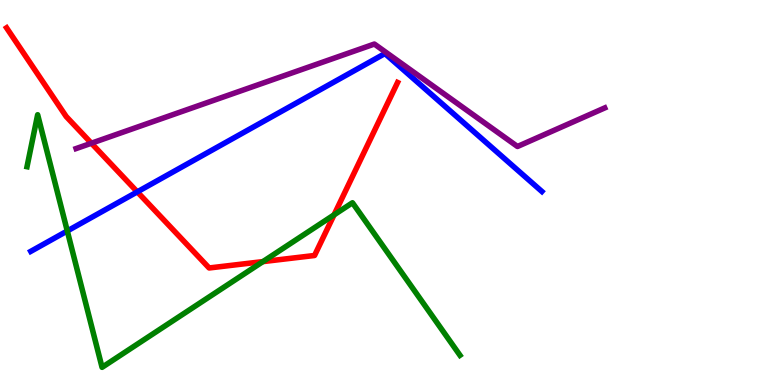[{'lines': ['blue', 'red'], 'intersections': [{'x': 1.77, 'y': 5.02}]}, {'lines': ['green', 'red'], 'intersections': [{'x': 3.39, 'y': 3.21}, {'x': 4.31, 'y': 4.42}]}, {'lines': ['purple', 'red'], 'intersections': [{'x': 1.18, 'y': 6.28}]}, {'lines': ['blue', 'green'], 'intersections': [{'x': 0.868, 'y': 4.0}]}, {'lines': ['blue', 'purple'], 'intersections': []}, {'lines': ['green', 'purple'], 'intersections': []}]